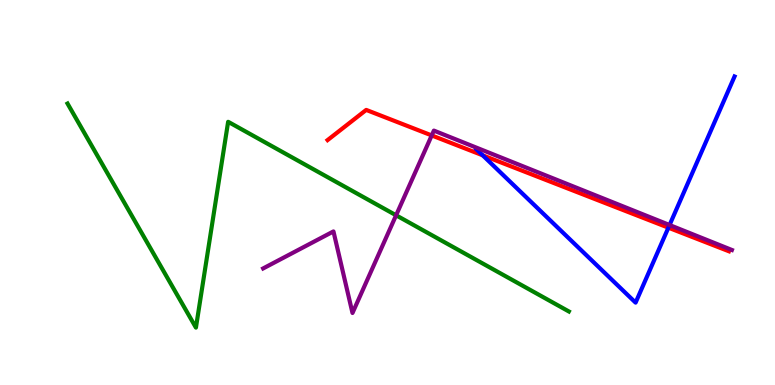[{'lines': ['blue', 'red'], 'intersections': [{'x': 6.23, 'y': 5.97}, {'x': 8.62, 'y': 4.09}]}, {'lines': ['green', 'red'], 'intersections': []}, {'lines': ['purple', 'red'], 'intersections': [{'x': 5.57, 'y': 6.48}]}, {'lines': ['blue', 'green'], 'intersections': []}, {'lines': ['blue', 'purple'], 'intersections': [{'x': 8.64, 'y': 4.16}]}, {'lines': ['green', 'purple'], 'intersections': [{'x': 5.11, 'y': 4.41}]}]